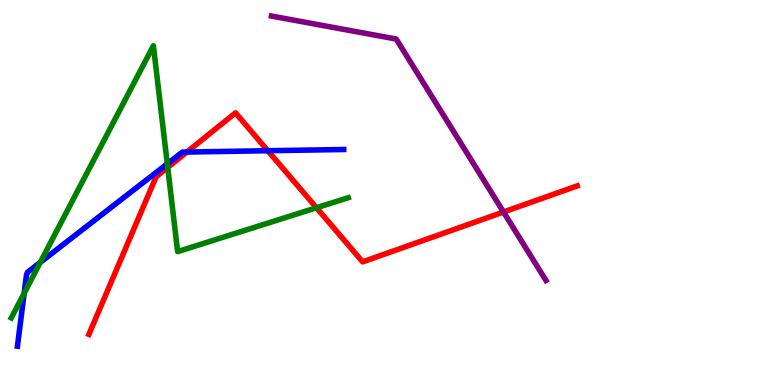[{'lines': ['blue', 'red'], 'intersections': [{'x': 2.41, 'y': 6.05}, {'x': 3.46, 'y': 6.09}]}, {'lines': ['green', 'red'], 'intersections': [{'x': 2.16, 'y': 5.65}, {'x': 4.08, 'y': 4.6}]}, {'lines': ['purple', 'red'], 'intersections': [{'x': 6.5, 'y': 4.49}]}, {'lines': ['blue', 'green'], 'intersections': [{'x': 0.312, 'y': 2.38}, {'x': 0.52, 'y': 3.19}, {'x': 2.16, 'y': 5.74}]}, {'lines': ['blue', 'purple'], 'intersections': []}, {'lines': ['green', 'purple'], 'intersections': []}]